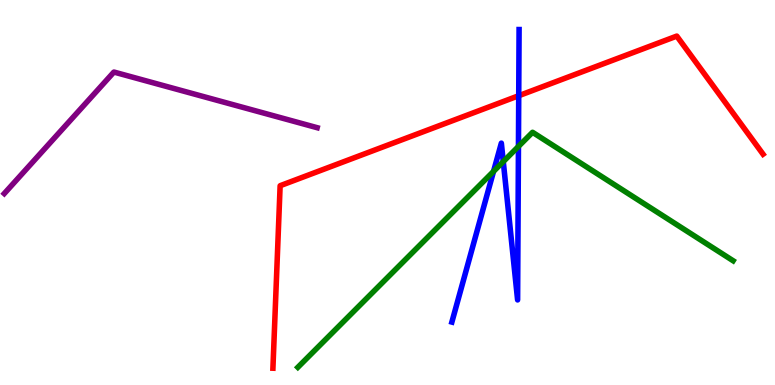[{'lines': ['blue', 'red'], 'intersections': [{'x': 6.69, 'y': 7.51}]}, {'lines': ['green', 'red'], 'intersections': []}, {'lines': ['purple', 'red'], 'intersections': []}, {'lines': ['blue', 'green'], 'intersections': [{'x': 6.37, 'y': 5.55}, {'x': 6.49, 'y': 5.8}, {'x': 6.69, 'y': 6.2}]}, {'lines': ['blue', 'purple'], 'intersections': []}, {'lines': ['green', 'purple'], 'intersections': []}]